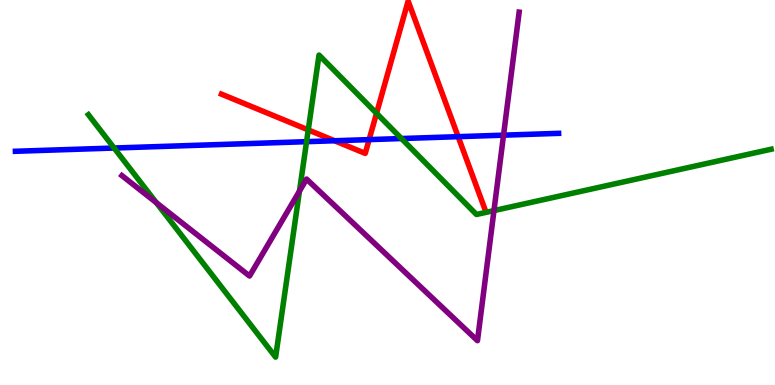[{'lines': ['blue', 'red'], 'intersections': [{'x': 4.32, 'y': 6.34}, {'x': 4.76, 'y': 6.37}, {'x': 5.91, 'y': 6.45}]}, {'lines': ['green', 'red'], 'intersections': [{'x': 3.98, 'y': 6.63}, {'x': 4.86, 'y': 7.06}]}, {'lines': ['purple', 'red'], 'intersections': []}, {'lines': ['blue', 'green'], 'intersections': [{'x': 1.47, 'y': 6.16}, {'x': 3.96, 'y': 6.32}, {'x': 5.18, 'y': 6.4}]}, {'lines': ['blue', 'purple'], 'intersections': [{'x': 6.5, 'y': 6.49}]}, {'lines': ['green', 'purple'], 'intersections': [{'x': 2.02, 'y': 4.74}, {'x': 3.86, 'y': 5.04}, {'x': 6.37, 'y': 4.53}]}]